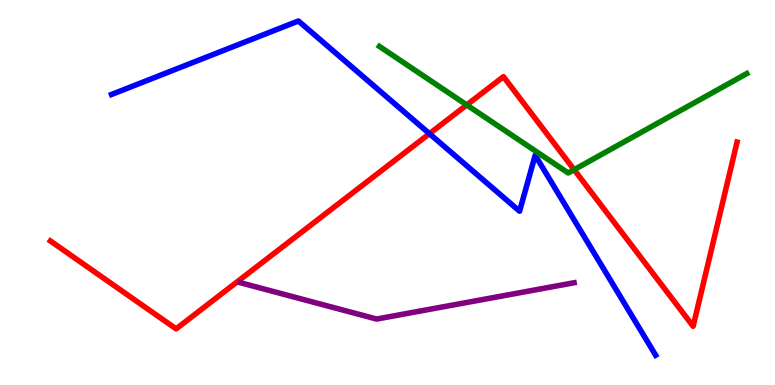[{'lines': ['blue', 'red'], 'intersections': [{'x': 5.54, 'y': 6.53}]}, {'lines': ['green', 'red'], 'intersections': [{'x': 6.02, 'y': 7.27}, {'x': 7.41, 'y': 5.59}]}, {'lines': ['purple', 'red'], 'intersections': []}, {'lines': ['blue', 'green'], 'intersections': []}, {'lines': ['blue', 'purple'], 'intersections': []}, {'lines': ['green', 'purple'], 'intersections': []}]